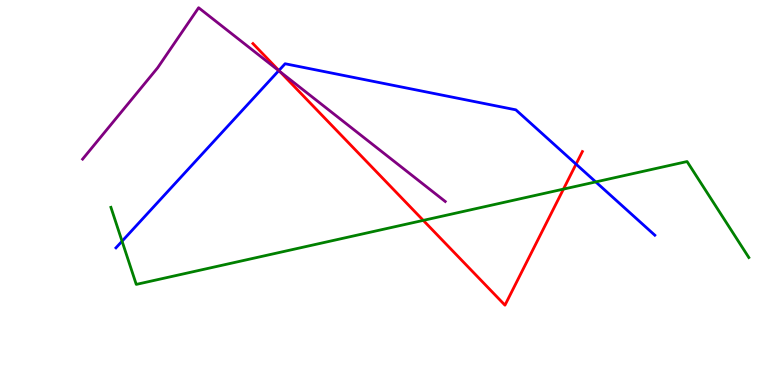[{'lines': ['blue', 'red'], 'intersections': [{'x': 3.6, 'y': 8.17}, {'x': 7.43, 'y': 5.74}]}, {'lines': ['green', 'red'], 'intersections': [{'x': 5.46, 'y': 4.28}, {'x': 7.27, 'y': 5.09}]}, {'lines': ['purple', 'red'], 'intersections': [{'x': 3.61, 'y': 8.14}]}, {'lines': ['blue', 'green'], 'intersections': [{'x': 1.57, 'y': 3.73}, {'x': 7.69, 'y': 5.27}]}, {'lines': ['blue', 'purple'], 'intersections': [{'x': 3.6, 'y': 8.16}]}, {'lines': ['green', 'purple'], 'intersections': []}]